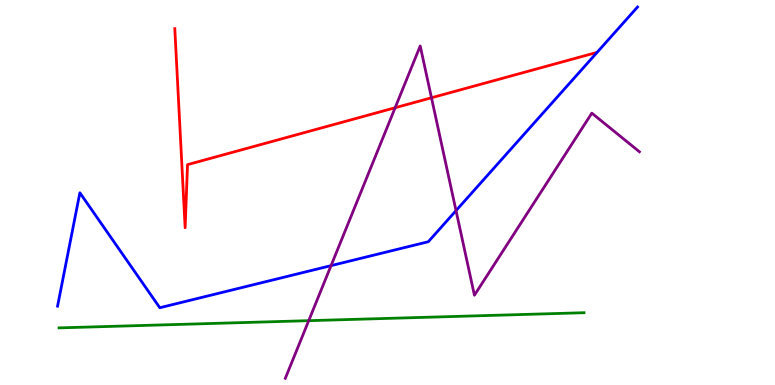[{'lines': ['blue', 'red'], 'intersections': []}, {'lines': ['green', 'red'], 'intersections': []}, {'lines': ['purple', 'red'], 'intersections': [{'x': 5.1, 'y': 7.2}, {'x': 5.57, 'y': 7.46}]}, {'lines': ['blue', 'green'], 'intersections': []}, {'lines': ['blue', 'purple'], 'intersections': [{'x': 4.27, 'y': 3.1}, {'x': 5.88, 'y': 4.53}]}, {'lines': ['green', 'purple'], 'intersections': [{'x': 3.98, 'y': 1.67}]}]